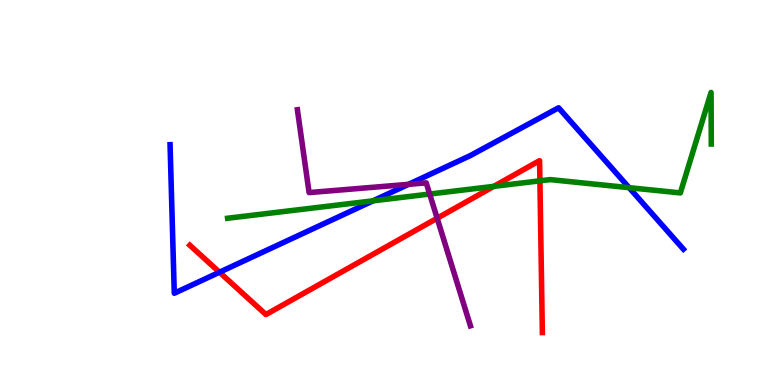[{'lines': ['blue', 'red'], 'intersections': [{'x': 2.83, 'y': 2.93}]}, {'lines': ['green', 'red'], 'intersections': [{'x': 6.37, 'y': 5.16}, {'x': 6.97, 'y': 5.3}]}, {'lines': ['purple', 'red'], 'intersections': [{'x': 5.64, 'y': 4.33}]}, {'lines': ['blue', 'green'], 'intersections': [{'x': 4.81, 'y': 4.78}, {'x': 8.12, 'y': 5.13}]}, {'lines': ['blue', 'purple'], 'intersections': [{'x': 5.27, 'y': 5.21}]}, {'lines': ['green', 'purple'], 'intersections': [{'x': 5.54, 'y': 4.96}]}]